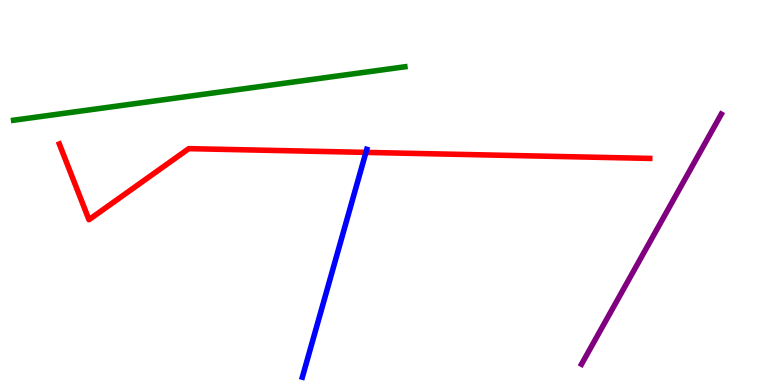[{'lines': ['blue', 'red'], 'intersections': [{'x': 4.72, 'y': 6.04}]}, {'lines': ['green', 'red'], 'intersections': []}, {'lines': ['purple', 'red'], 'intersections': []}, {'lines': ['blue', 'green'], 'intersections': []}, {'lines': ['blue', 'purple'], 'intersections': []}, {'lines': ['green', 'purple'], 'intersections': []}]